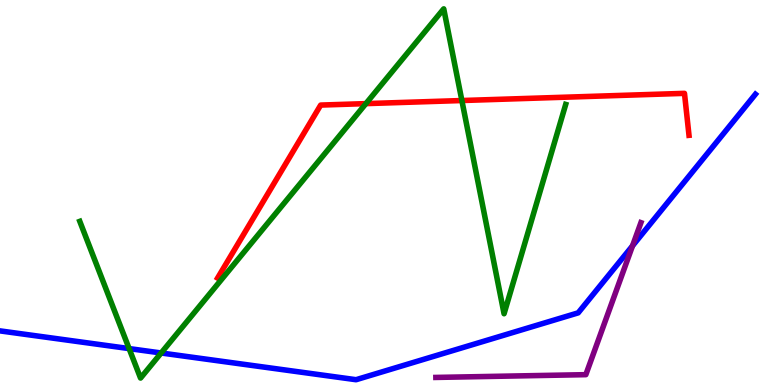[{'lines': ['blue', 'red'], 'intersections': []}, {'lines': ['green', 'red'], 'intersections': [{'x': 4.72, 'y': 7.31}, {'x': 5.96, 'y': 7.39}]}, {'lines': ['purple', 'red'], 'intersections': []}, {'lines': ['blue', 'green'], 'intersections': [{'x': 1.67, 'y': 0.946}, {'x': 2.08, 'y': 0.832}]}, {'lines': ['blue', 'purple'], 'intersections': [{'x': 8.16, 'y': 3.62}]}, {'lines': ['green', 'purple'], 'intersections': []}]